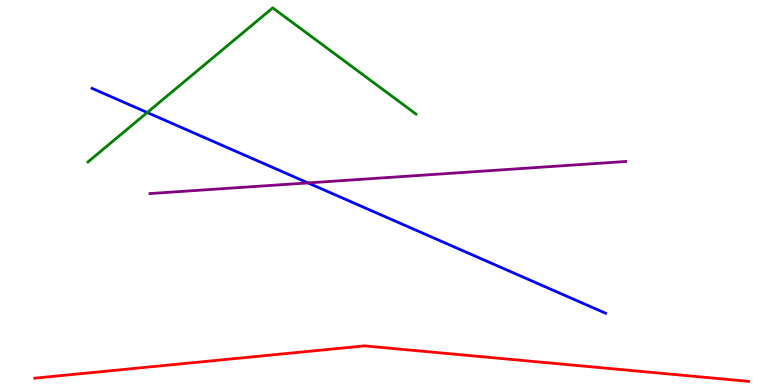[{'lines': ['blue', 'red'], 'intersections': []}, {'lines': ['green', 'red'], 'intersections': []}, {'lines': ['purple', 'red'], 'intersections': []}, {'lines': ['blue', 'green'], 'intersections': [{'x': 1.9, 'y': 7.08}]}, {'lines': ['blue', 'purple'], 'intersections': [{'x': 3.97, 'y': 5.25}]}, {'lines': ['green', 'purple'], 'intersections': []}]